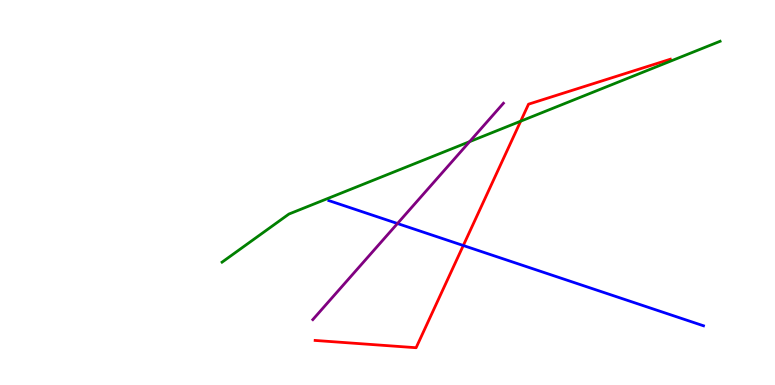[{'lines': ['blue', 'red'], 'intersections': [{'x': 5.98, 'y': 3.62}]}, {'lines': ['green', 'red'], 'intersections': [{'x': 6.72, 'y': 6.85}]}, {'lines': ['purple', 'red'], 'intersections': []}, {'lines': ['blue', 'green'], 'intersections': []}, {'lines': ['blue', 'purple'], 'intersections': [{'x': 5.13, 'y': 4.19}]}, {'lines': ['green', 'purple'], 'intersections': [{'x': 6.06, 'y': 6.32}]}]